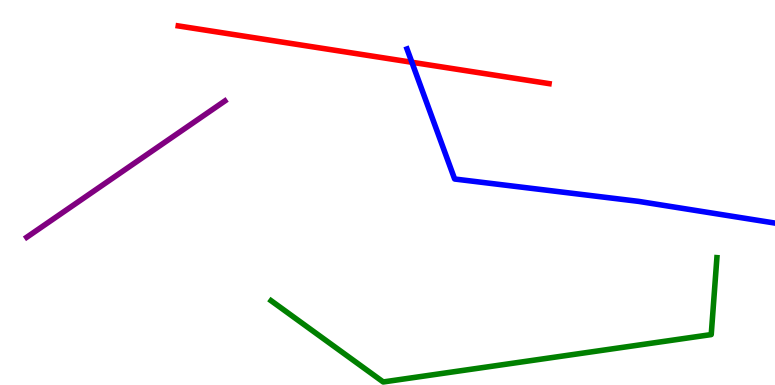[{'lines': ['blue', 'red'], 'intersections': [{'x': 5.31, 'y': 8.38}]}, {'lines': ['green', 'red'], 'intersections': []}, {'lines': ['purple', 'red'], 'intersections': []}, {'lines': ['blue', 'green'], 'intersections': []}, {'lines': ['blue', 'purple'], 'intersections': []}, {'lines': ['green', 'purple'], 'intersections': []}]